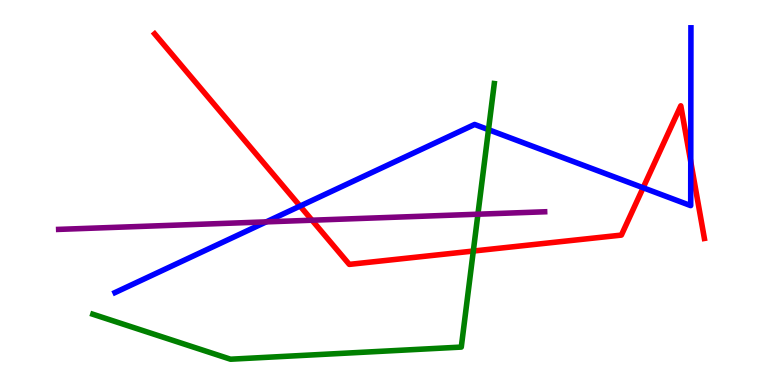[{'lines': ['blue', 'red'], 'intersections': [{'x': 3.87, 'y': 4.65}, {'x': 8.3, 'y': 5.12}, {'x': 8.91, 'y': 5.8}]}, {'lines': ['green', 'red'], 'intersections': [{'x': 6.11, 'y': 3.48}]}, {'lines': ['purple', 'red'], 'intersections': [{'x': 4.03, 'y': 4.28}]}, {'lines': ['blue', 'green'], 'intersections': [{'x': 6.3, 'y': 6.63}]}, {'lines': ['blue', 'purple'], 'intersections': [{'x': 3.44, 'y': 4.24}]}, {'lines': ['green', 'purple'], 'intersections': [{'x': 6.17, 'y': 4.44}]}]